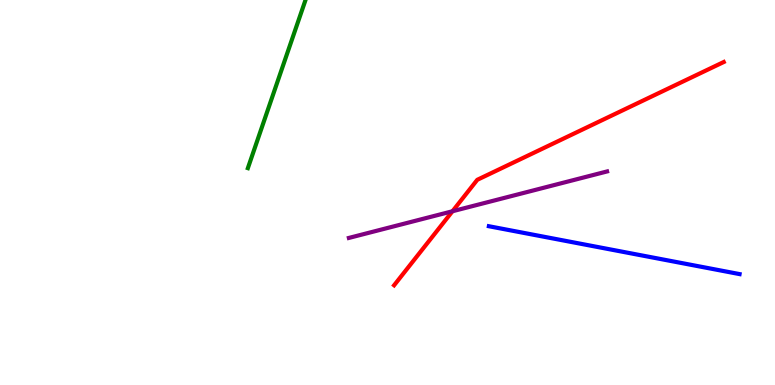[{'lines': ['blue', 'red'], 'intersections': []}, {'lines': ['green', 'red'], 'intersections': []}, {'lines': ['purple', 'red'], 'intersections': [{'x': 5.84, 'y': 4.51}]}, {'lines': ['blue', 'green'], 'intersections': []}, {'lines': ['blue', 'purple'], 'intersections': []}, {'lines': ['green', 'purple'], 'intersections': []}]